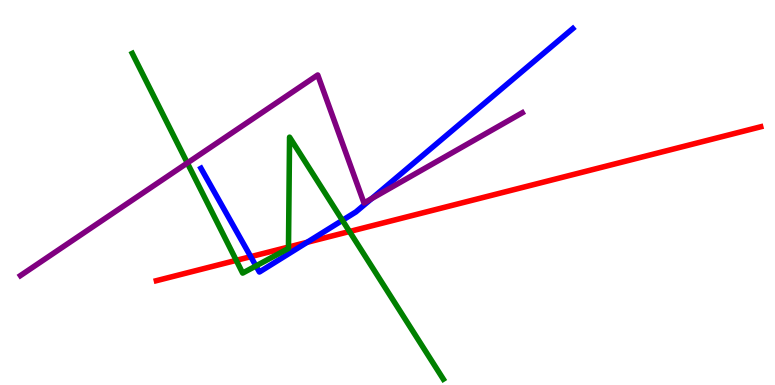[{'lines': ['blue', 'red'], 'intersections': [{'x': 3.24, 'y': 3.33}, {'x': 3.96, 'y': 3.71}]}, {'lines': ['green', 'red'], 'intersections': [{'x': 3.05, 'y': 3.24}, {'x': 3.72, 'y': 3.58}, {'x': 4.51, 'y': 3.99}]}, {'lines': ['purple', 'red'], 'intersections': []}, {'lines': ['blue', 'green'], 'intersections': [{'x': 3.3, 'y': 3.09}, {'x': 4.42, 'y': 4.28}]}, {'lines': ['blue', 'purple'], 'intersections': [{'x': 4.79, 'y': 4.84}]}, {'lines': ['green', 'purple'], 'intersections': [{'x': 2.42, 'y': 5.77}]}]